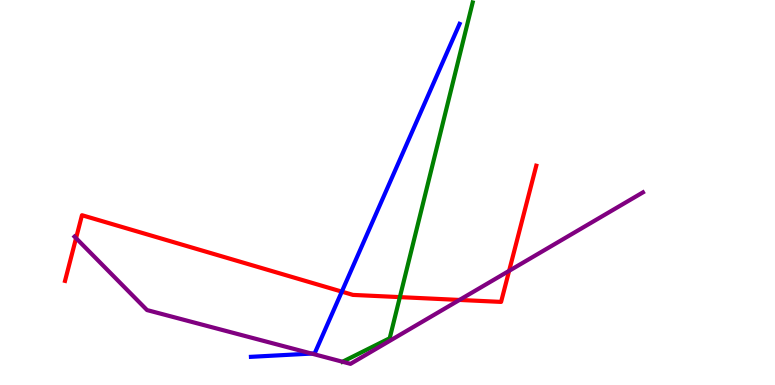[{'lines': ['blue', 'red'], 'intersections': [{'x': 4.41, 'y': 2.43}]}, {'lines': ['green', 'red'], 'intersections': [{'x': 5.16, 'y': 2.28}]}, {'lines': ['purple', 'red'], 'intersections': [{'x': 0.981, 'y': 3.81}, {'x': 5.93, 'y': 2.21}, {'x': 6.57, 'y': 2.97}]}, {'lines': ['blue', 'green'], 'intersections': []}, {'lines': ['blue', 'purple'], 'intersections': [{'x': 4.02, 'y': 0.816}]}, {'lines': ['green', 'purple'], 'intersections': [{'x': 4.42, 'y': 0.604}]}]